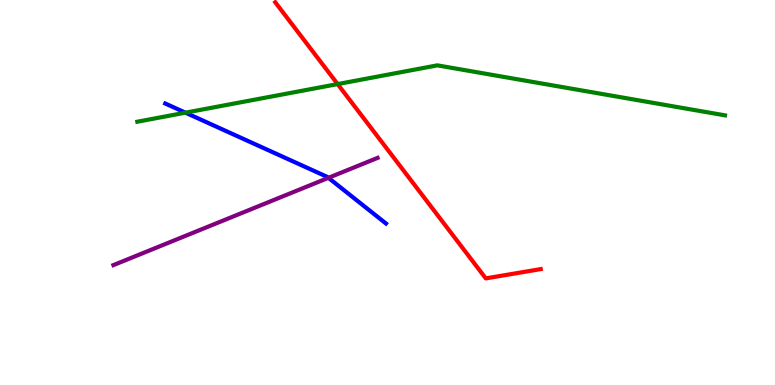[{'lines': ['blue', 'red'], 'intersections': []}, {'lines': ['green', 'red'], 'intersections': [{'x': 4.36, 'y': 7.82}]}, {'lines': ['purple', 'red'], 'intersections': []}, {'lines': ['blue', 'green'], 'intersections': [{'x': 2.39, 'y': 7.07}]}, {'lines': ['blue', 'purple'], 'intersections': [{'x': 4.24, 'y': 5.38}]}, {'lines': ['green', 'purple'], 'intersections': []}]